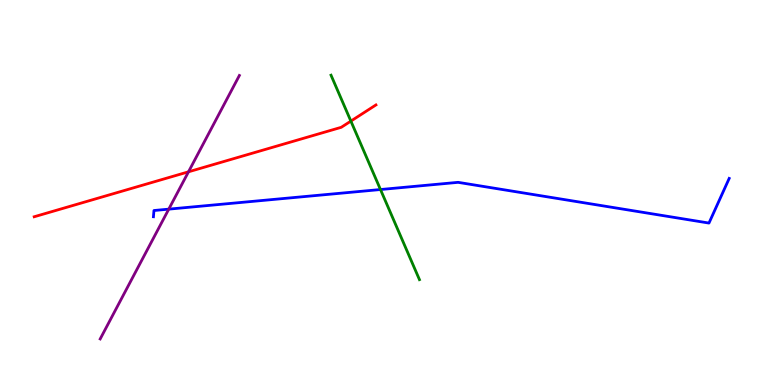[{'lines': ['blue', 'red'], 'intersections': []}, {'lines': ['green', 'red'], 'intersections': [{'x': 4.53, 'y': 6.85}]}, {'lines': ['purple', 'red'], 'intersections': [{'x': 2.43, 'y': 5.54}]}, {'lines': ['blue', 'green'], 'intersections': [{'x': 4.91, 'y': 5.08}]}, {'lines': ['blue', 'purple'], 'intersections': [{'x': 2.18, 'y': 4.57}]}, {'lines': ['green', 'purple'], 'intersections': []}]